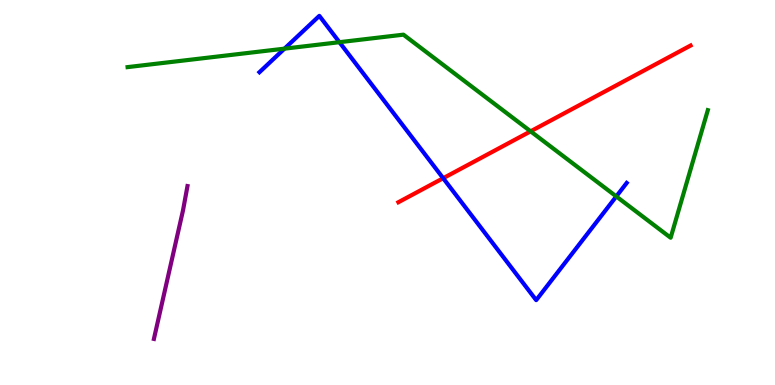[{'lines': ['blue', 'red'], 'intersections': [{'x': 5.72, 'y': 5.37}]}, {'lines': ['green', 'red'], 'intersections': [{'x': 6.85, 'y': 6.59}]}, {'lines': ['purple', 'red'], 'intersections': []}, {'lines': ['blue', 'green'], 'intersections': [{'x': 3.67, 'y': 8.74}, {'x': 4.38, 'y': 8.9}, {'x': 7.95, 'y': 4.9}]}, {'lines': ['blue', 'purple'], 'intersections': []}, {'lines': ['green', 'purple'], 'intersections': []}]